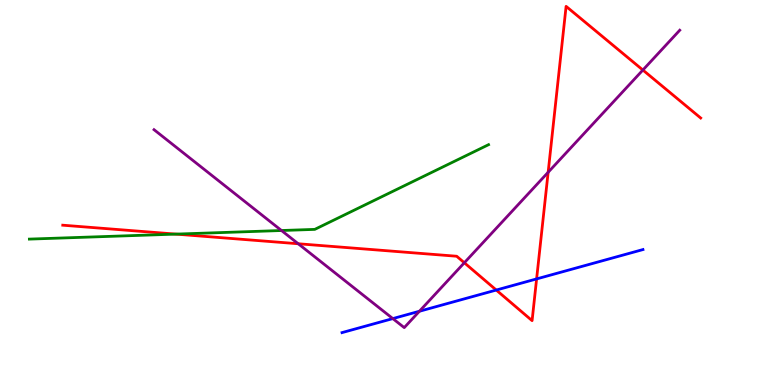[{'lines': ['blue', 'red'], 'intersections': [{'x': 6.4, 'y': 2.47}, {'x': 6.92, 'y': 2.76}]}, {'lines': ['green', 'red'], 'intersections': [{'x': 2.27, 'y': 3.92}]}, {'lines': ['purple', 'red'], 'intersections': [{'x': 3.85, 'y': 3.67}, {'x': 5.99, 'y': 3.17}, {'x': 7.07, 'y': 5.53}, {'x': 8.3, 'y': 8.18}]}, {'lines': ['blue', 'green'], 'intersections': []}, {'lines': ['blue', 'purple'], 'intersections': [{'x': 5.07, 'y': 1.72}, {'x': 5.41, 'y': 1.92}]}, {'lines': ['green', 'purple'], 'intersections': [{'x': 3.63, 'y': 4.01}]}]